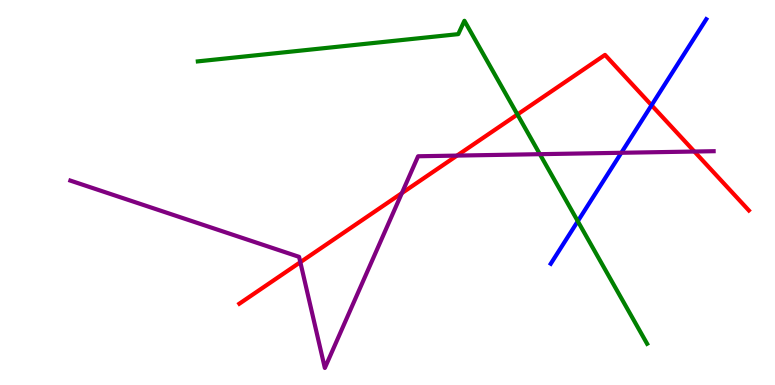[{'lines': ['blue', 'red'], 'intersections': [{'x': 8.41, 'y': 7.27}]}, {'lines': ['green', 'red'], 'intersections': [{'x': 6.68, 'y': 7.03}]}, {'lines': ['purple', 'red'], 'intersections': [{'x': 3.88, 'y': 3.19}, {'x': 5.19, 'y': 4.98}, {'x': 5.9, 'y': 5.96}, {'x': 8.96, 'y': 6.06}]}, {'lines': ['blue', 'green'], 'intersections': [{'x': 7.46, 'y': 4.25}]}, {'lines': ['blue', 'purple'], 'intersections': [{'x': 8.02, 'y': 6.03}]}, {'lines': ['green', 'purple'], 'intersections': [{'x': 6.97, 'y': 6.0}]}]